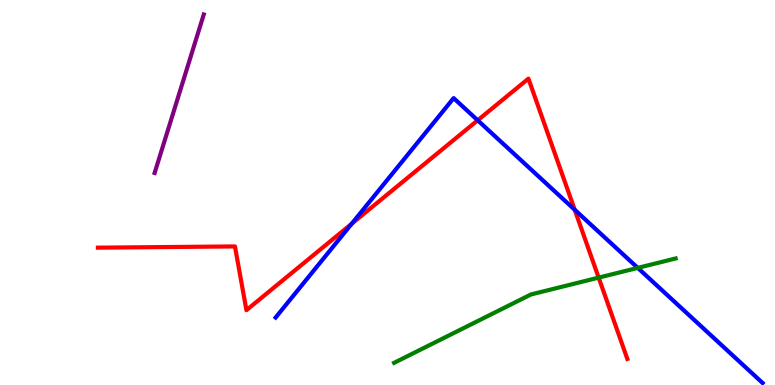[{'lines': ['blue', 'red'], 'intersections': [{'x': 4.54, 'y': 4.19}, {'x': 6.16, 'y': 6.88}, {'x': 7.42, 'y': 4.55}]}, {'lines': ['green', 'red'], 'intersections': [{'x': 7.72, 'y': 2.79}]}, {'lines': ['purple', 'red'], 'intersections': []}, {'lines': ['blue', 'green'], 'intersections': [{'x': 8.23, 'y': 3.04}]}, {'lines': ['blue', 'purple'], 'intersections': []}, {'lines': ['green', 'purple'], 'intersections': []}]